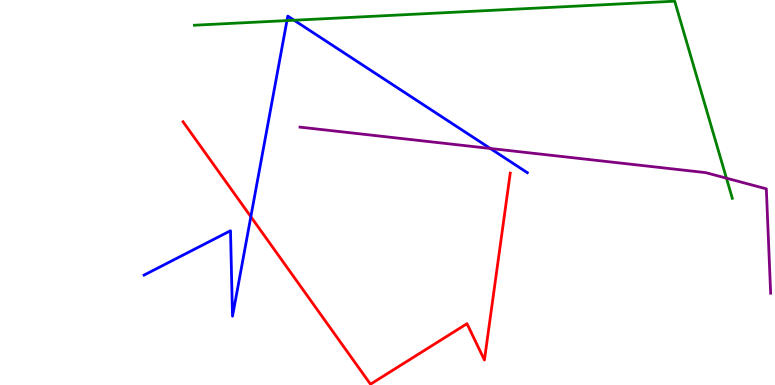[{'lines': ['blue', 'red'], 'intersections': [{'x': 3.24, 'y': 4.37}]}, {'lines': ['green', 'red'], 'intersections': []}, {'lines': ['purple', 'red'], 'intersections': []}, {'lines': ['blue', 'green'], 'intersections': [{'x': 3.7, 'y': 9.47}, {'x': 3.8, 'y': 9.47}]}, {'lines': ['blue', 'purple'], 'intersections': [{'x': 6.33, 'y': 6.14}]}, {'lines': ['green', 'purple'], 'intersections': [{'x': 9.37, 'y': 5.37}]}]